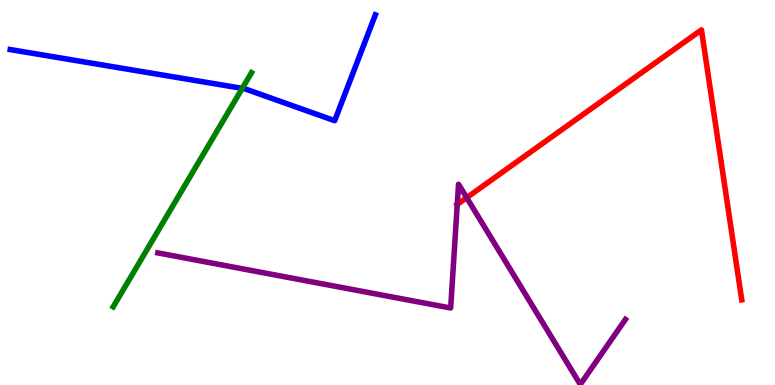[{'lines': ['blue', 'red'], 'intersections': []}, {'lines': ['green', 'red'], 'intersections': []}, {'lines': ['purple', 'red'], 'intersections': [{'x': 5.9, 'y': 4.69}, {'x': 6.02, 'y': 4.87}]}, {'lines': ['blue', 'green'], 'intersections': [{'x': 3.13, 'y': 7.7}]}, {'lines': ['blue', 'purple'], 'intersections': []}, {'lines': ['green', 'purple'], 'intersections': []}]